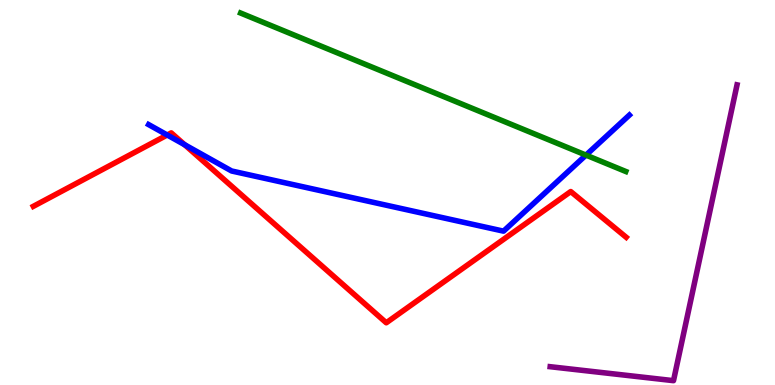[{'lines': ['blue', 'red'], 'intersections': [{'x': 2.16, 'y': 6.49}, {'x': 2.38, 'y': 6.24}]}, {'lines': ['green', 'red'], 'intersections': []}, {'lines': ['purple', 'red'], 'intersections': []}, {'lines': ['blue', 'green'], 'intersections': [{'x': 7.56, 'y': 5.97}]}, {'lines': ['blue', 'purple'], 'intersections': []}, {'lines': ['green', 'purple'], 'intersections': []}]